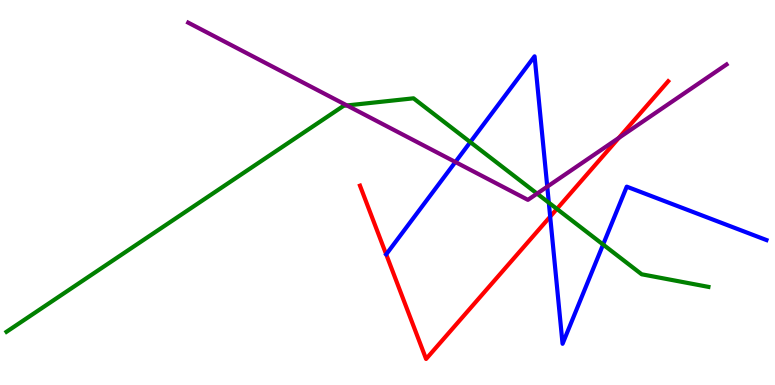[{'lines': ['blue', 'red'], 'intersections': [{'x': 7.1, 'y': 4.37}]}, {'lines': ['green', 'red'], 'intersections': [{'x': 7.19, 'y': 4.57}]}, {'lines': ['purple', 'red'], 'intersections': [{'x': 7.98, 'y': 6.42}]}, {'lines': ['blue', 'green'], 'intersections': [{'x': 6.07, 'y': 6.31}, {'x': 7.08, 'y': 4.74}, {'x': 7.78, 'y': 3.65}]}, {'lines': ['blue', 'purple'], 'intersections': [{'x': 5.88, 'y': 5.79}, {'x': 7.06, 'y': 5.15}]}, {'lines': ['green', 'purple'], 'intersections': [{'x': 4.48, 'y': 7.26}, {'x': 6.93, 'y': 4.97}]}]